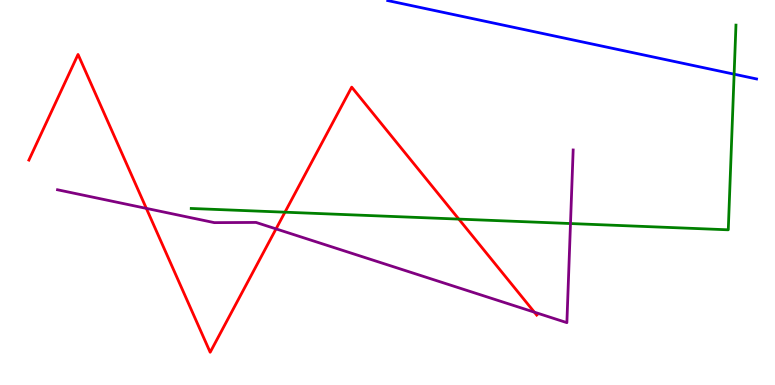[{'lines': ['blue', 'red'], 'intersections': []}, {'lines': ['green', 'red'], 'intersections': [{'x': 3.68, 'y': 4.49}, {'x': 5.92, 'y': 4.31}]}, {'lines': ['purple', 'red'], 'intersections': [{'x': 1.89, 'y': 4.59}, {'x': 3.56, 'y': 4.05}, {'x': 6.89, 'y': 1.89}]}, {'lines': ['blue', 'green'], 'intersections': [{'x': 9.47, 'y': 8.07}]}, {'lines': ['blue', 'purple'], 'intersections': []}, {'lines': ['green', 'purple'], 'intersections': [{'x': 7.36, 'y': 4.19}]}]